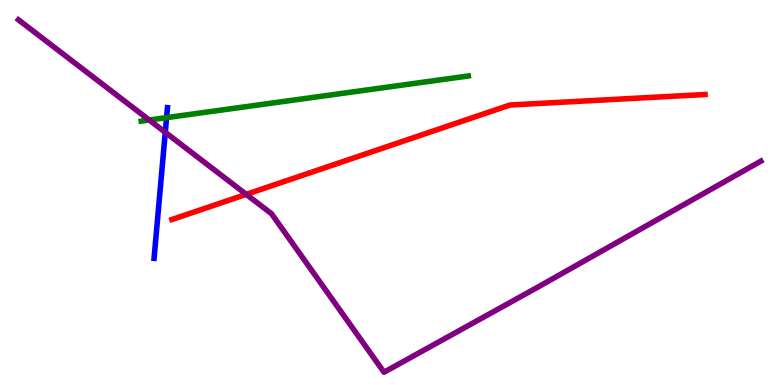[{'lines': ['blue', 'red'], 'intersections': []}, {'lines': ['green', 'red'], 'intersections': []}, {'lines': ['purple', 'red'], 'intersections': [{'x': 3.18, 'y': 4.95}]}, {'lines': ['blue', 'green'], 'intersections': [{'x': 2.15, 'y': 6.94}]}, {'lines': ['blue', 'purple'], 'intersections': [{'x': 2.13, 'y': 6.56}]}, {'lines': ['green', 'purple'], 'intersections': [{'x': 1.93, 'y': 6.88}]}]